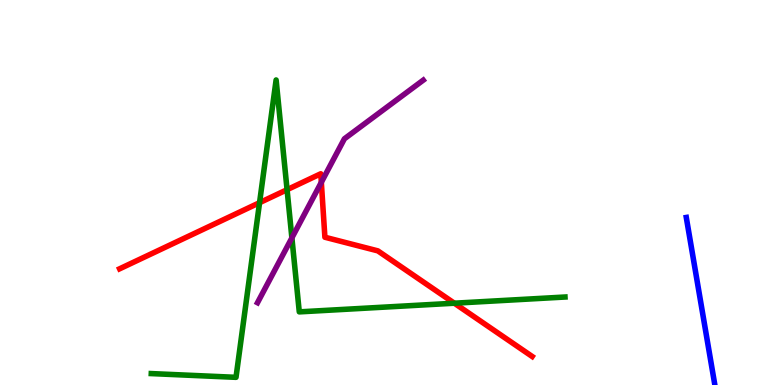[{'lines': ['blue', 'red'], 'intersections': []}, {'lines': ['green', 'red'], 'intersections': [{'x': 3.35, 'y': 4.74}, {'x': 3.7, 'y': 5.07}, {'x': 5.86, 'y': 2.12}]}, {'lines': ['purple', 'red'], 'intersections': [{'x': 4.15, 'y': 5.26}]}, {'lines': ['blue', 'green'], 'intersections': []}, {'lines': ['blue', 'purple'], 'intersections': []}, {'lines': ['green', 'purple'], 'intersections': [{'x': 3.77, 'y': 3.82}]}]